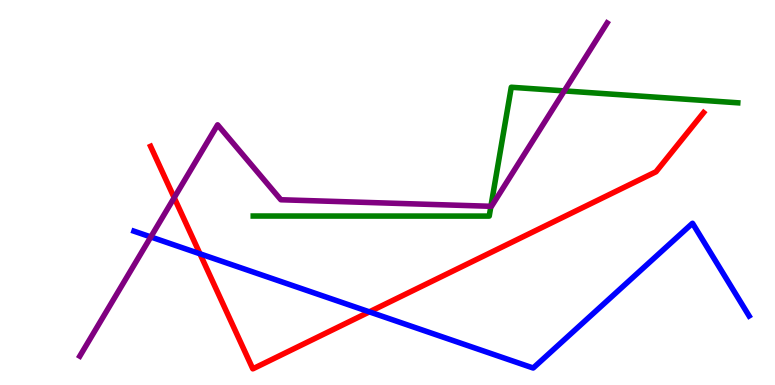[{'lines': ['blue', 'red'], 'intersections': [{'x': 2.58, 'y': 3.41}, {'x': 4.77, 'y': 1.9}]}, {'lines': ['green', 'red'], 'intersections': []}, {'lines': ['purple', 'red'], 'intersections': [{'x': 2.25, 'y': 4.86}]}, {'lines': ['blue', 'green'], 'intersections': []}, {'lines': ['blue', 'purple'], 'intersections': [{'x': 1.95, 'y': 3.85}]}, {'lines': ['green', 'purple'], 'intersections': [{'x': 6.33, 'y': 4.64}, {'x': 7.28, 'y': 7.64}]}]